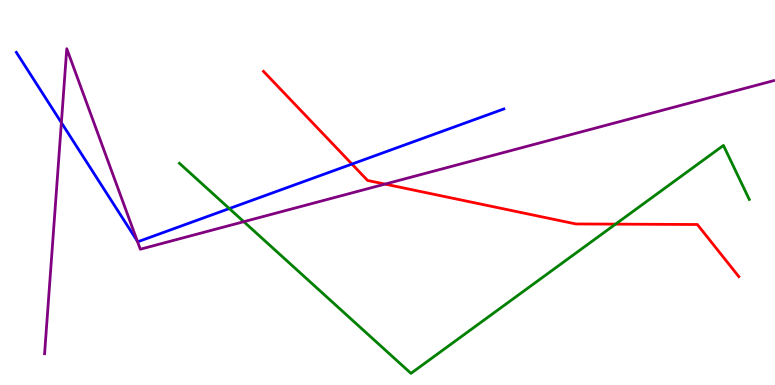[{'lines': ['blue', 'red'], 'intersections': [{'x': 4.54, 'y': 5.74}]}, {'lines': ['green', 'red'], 'intersections': [{'x': 7.94, 'y': 4.18}]}, {'lines': ['purple', 'red'], 'intersections': [{'x': 4.97, 'y': 5.22}]}, {'lines': ['blue', 'green'], 'intersections': [{'x': 2.96, 'y': 4.58}]}, {'lines': ['blue', 'purple'], 'intersections': [{'x': 0.792, 'y': 6.81}, {'x': 1.77, 'y': 3.74}]}, {'lines': ['green', 'purple'], 'intersections': [{'x': 3.15, 'y': 4.24}]}]